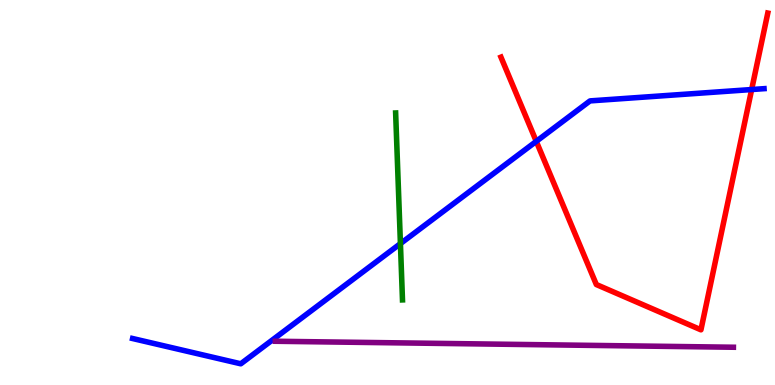[{'lines': ['blue', 'red'], 'intersections': [{'x': 6.92, 'y': 6.33}, {'x': 9.7, 'y': 7.67}]}, {'lines': ['green', 'red'], 'intersections': []}, {'lines': ['purple', 'red'], 'intersections': []}, {'lines': ['blue', 'green'], 'intersections': [{'x': 5.17, 'y': 3.67}]}, {'lines': ['blue', 'purple'], 'intersections': []}, {'lines': ['green', 'purple'], 'intersections': []}]